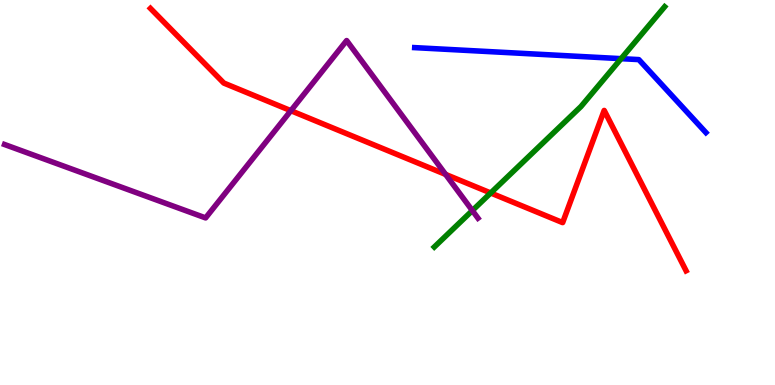[{'lines': ['blue', 'red'], 'intersections': []}, {'lines': ['green', 'red'], 'intersections': [{'x': 6.33, 'y': 4.99}]}, {'lines': ['purple', 'red'], 'intersections': [{'x': 3.75, 'y': 7.13}, {'x': 5.75, 'y': 5.47}]}, {'lines': ['blue', 'green'], 'intersections': [{'x': 8.01, 'y': 8.48}]}, {'lines': ['blue', 'purple'], 'intersections': []}, {'lines': ['green', 'purple'], 'intersections': [{'x': 6.09, 'y': 4.53}]}]